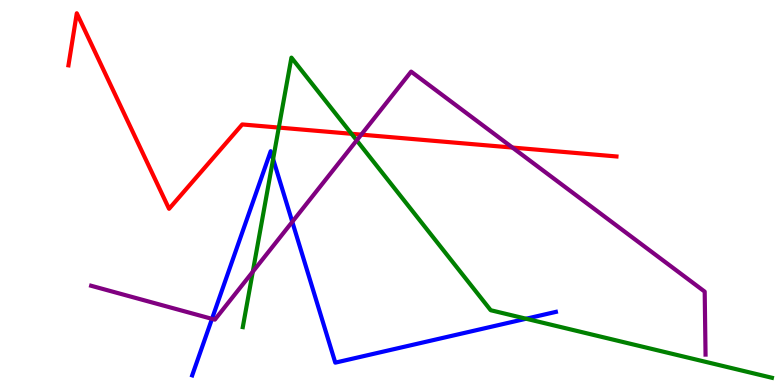[{'lines': ['blue', 'red'], 'intersections': []}, {'lines': ['green', 'red'], 'intersections': [{'x': 3.6, 'y': 6.69}, {'x': 4.54, 'y': 6.52}]}, {'lines': ['purple', 'red'], 'intersections': [{'x': 4.66, 'y': 6.5}, {'x': 6.61, 'y': 6.17}]}, {'lines': ['blue', 'green'], 'intersections': [{'x': 3.52, 'y': 5.87}, {'x': 6.79, 'y': 1.72}]}, {'lines': ['blue', 'purple'], 'intersections': [{'x': 2.74, 'y': 1.72}, {'x': 3.77, 'y': 4.24}]}, {'lines': ['green', 'purple'], 'intersections': [{'x': 3.26, 'y': 2.94}, {'x': 4.6, 'y': 6.35}]}]